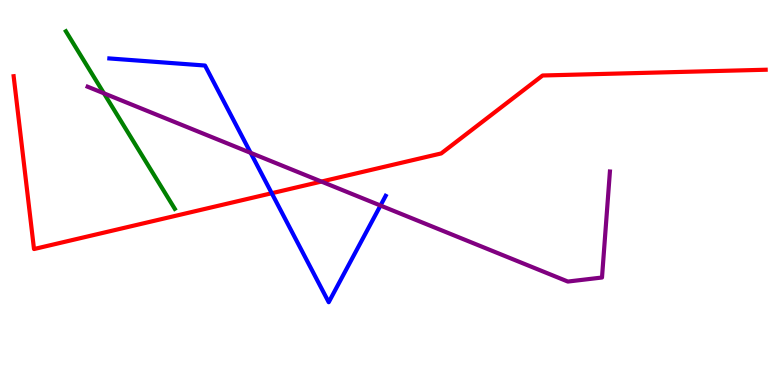[{'lines': ['blue', 'red'], 'intersections': [{'x': 3.51, 'y': 4.98}]}, {'lines': ['green', 'red'], 'intersections': []}, {'lines': ['purple', 'red'], 'intersections': [{'x': 4.15, 'y': 5.28}]}, {'lines': ['blue', 'green'], 'intersections': []}, {'lines': ['blue', 'purple'], 'intersections': [{'x': 3.23, 'y': 6.03}, {'x': 4.91, 'y': 4.66}]}, {'lines': ['green', 'purple'], 'intersections': [{'x': 1.34, 'y': 7.58}]}]